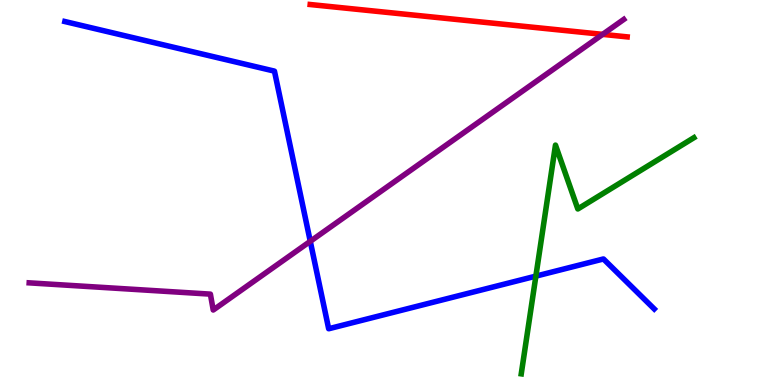[{'lines': ['blue', 'red'], 'intersections': []}, {'lines': ['green', 'red'], 'intersections': []}, {'lines': ['purple', 'red'], 'intersections': [{'x': 7.78, 'y': 9.11}]}, {'lines': ['blue', 'green'], 'intersections': [{'x': 6.91, 'y': 2.83}]}, {'lines': ['blue', 'purple'], 'intersections': [{'x': 4.0, 'y': 3.73}]}, {'lines': ['green', 'purple'], 'intersections': []}]